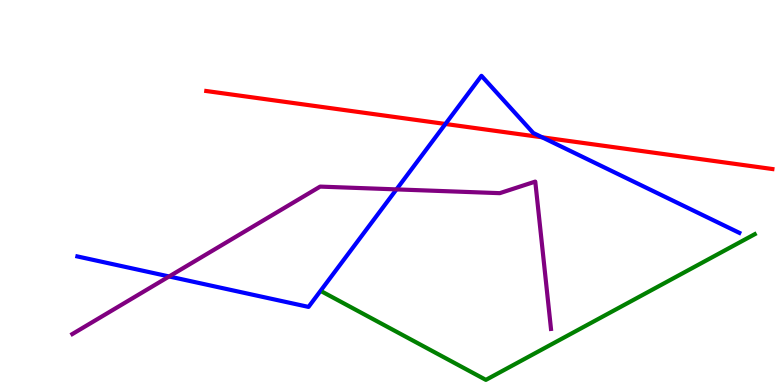[{'lines': ['blue', 'red'], 'intersections': [{'x': 5.75, 'y': 6.78}, {'x': 7.0, 'y': 6.43}]}, {'lines': ['green', 'red'], 'intersections': []}, {'lines': ['purple', 'red'], 'intersections': []}, {'lines': ['blue', 'green'], 'intersections': []}, {'lines': ['blue', 'purple'], 'intersections': [{'x': 2.18, 'y': 2.82}, {'x': 5.12, 'y': 5.08}]}, {'lines': ['green', 'purple'], 'intersections': []}]